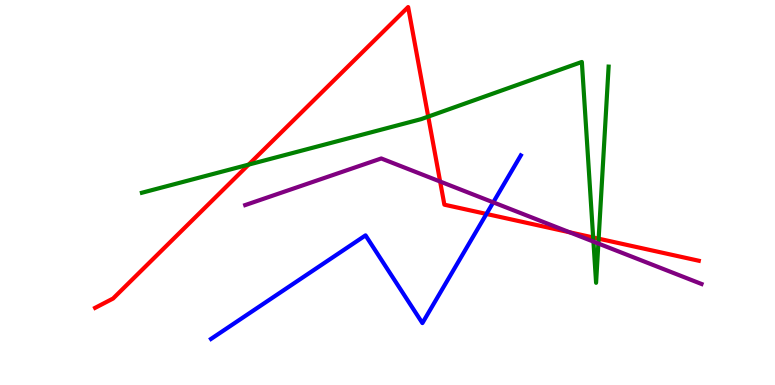[{'lines': ['blue', 'red'], 'intersections': [{'x': 6.28, 'y': 4.44}]}, {'lines': ['green', 'red'], 'intersections': [{'x': 3.21, 'y': 5.72}, {'x': 5.53, 'y': 6.97}, {'x': 7.65, 'y': 3.83}, {'x': 7.72, 'y': 3.8}]}, {'lines': ['purple', 'red'], 'intersections': [{'x': 5.68, 'y': 5.28}, {'x': 7.35, 'y': 3.97}]}, {'lines': ['blue', 'green'], 'intersections': []}, {'lines': ['blue', 'purple'], 'intersections': [{'x': 6.36, 'y': 4.74}]}, {'lines': ['green', 'purple'], 'intersections': [{'x': 7.66, 'y': 3.72}, {'x': 7.72, 'y': 3.67}]}]